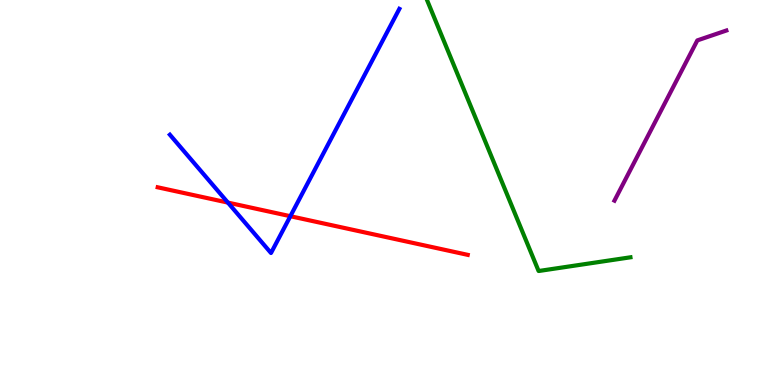[{'lines': ['blue', 'red'], 'intersections': [{'x': 2.94, 'y': 4.74}, {'x': 3.75, 'y': 4.38}]}, {'lines': ['green', 'red'], 'intersections': []}, {'lines': ['purple', 'red'], 'intersections': []}, {'lines': ['blue', 'green'], 'intersections': []}, {'lines': ['blue', 'purple'], 'intersections': []}, {'lines': ['green', 'purple'], 'intersections': []}]